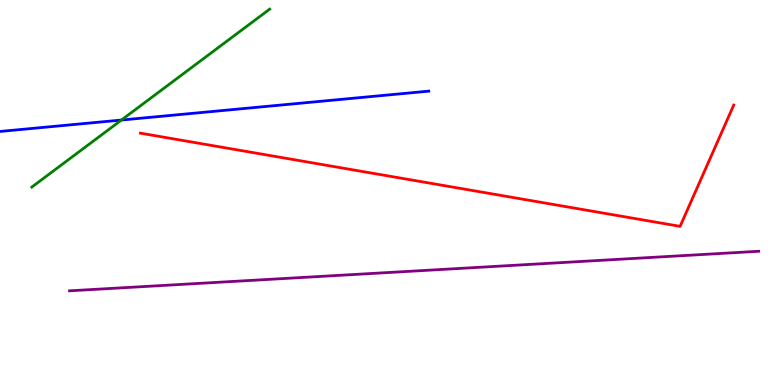[{'lines': ['blue', 'red'], 'intersections': []}, {'lines': ['green', 'red'], 'intersections': []}, {'lines': ['purple', 'red'], 'intersections': []}, {'lines': ['blue', 'green'], 'intersections': [{'x': 1.57, 'y': 6.88}]}, {'lines': ['blue', 'purple'], 'intersections': []}, {'lines': ['green', 'purple'], 'intersections': []}]